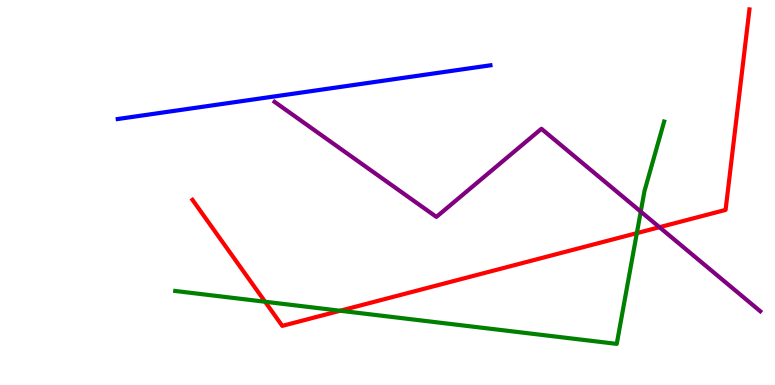[{'lines': ['blue', 'red'], 'intersections': []}, {'lines': ['green', 'red'], 'intersections': [{'x': 3.42, 'y': 2.16}, {'x': 4.39, 'y': 1.93}, {'x': 8.22, 'y': 3.94}]}, {'lines': ['purple', 'red'], 'intersections': [{'x': 8.51, 'y': 4.1}]}, {'lines': ['blue', 'green'], 'intersections': []}, {'lines': ['blue', 'purple'], 'intersections': []}, {'lines': ['green', 'purple'], 'intersections': [{'x': 8.27, 'y': 4.5}]}]